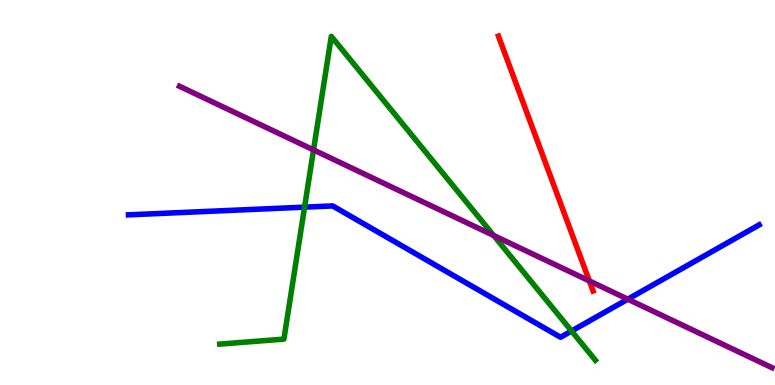[{'lines': ['blue', 'red'], 'intersections': []}, {'lines': ['green', 'red'], 'intersections': []}, {'lines': ['purple', 'red'], 'intersections': [{'x': 7.6, 'y': 2.7}]}, {'lines': ['blue', 'green'], 'intersections': [{'x': 3.93, 'y': 4.62}, {'x': 7.38, 'y': 1.4}]}, {'lines': ['blue', 'purple'], 'intersections': [{'x': 8.1, 'y': 2.23}]}, {'lines': ['green', 'purple'], 'intersections': [{'x': 4.05, 'y': 6.11}, {'x': 6.37, 'y': 3.88}]}]